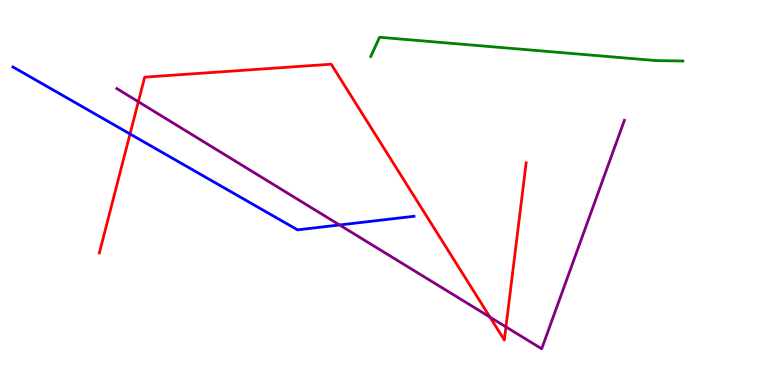[{'lines': ['blue', 'red'], 'intersections': [{'x': 1.68, 'y': 6.52}]}, {'lines': ['green', 'red'], 'intersections': []}, {'lines': ['purple', 'red'], 'intersections': [{'x': 1.79, 'y': 7.36}, {'x': 6.32, 'y': 1.76}, {'x': 6.53, 'y': 1.51}]}, {'lines': ['blue', 'green'], 'intersections': []}, {'lines': ['blue', 'purple'], 'intersections': [{'x': 4.38, 'y': 4.16}]}, {'lines': ['green', 'purple'], 'intersections': []}]